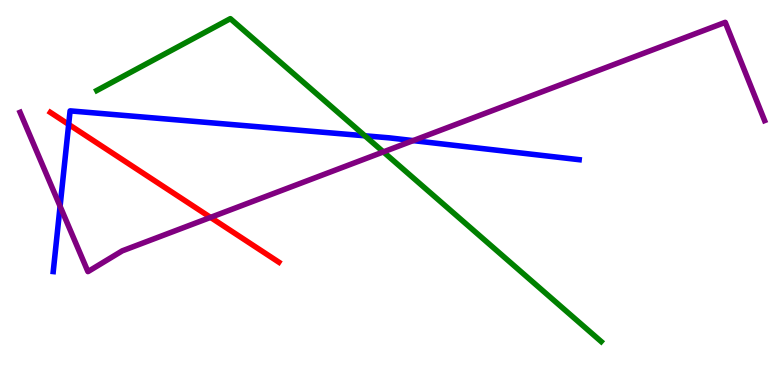[{'lines': ['blue', 'red'], 'intersections': [{'x': 0.886, 'y': 6.77}]}, {'lines': ['green', 'red'], 'intersections': []}, {'lines': ['purple', 'red'], 'intersections': [{'x': 2.72, 'y': 4.35}]}, {'lines': ['blue', 'green'], 'intersections': [{'x': 4.71, 'y': 6.47}]}, {'lines': ['blue', 'purple'], 'intersections': [{'x': 0.775, 'y': 4.64}, {'x': 5.33, 'y': 6.35}]}, {'lines': ['green', 'purple'], 'intersections': [{'x': 4.95, 'y': 6.05}]}]